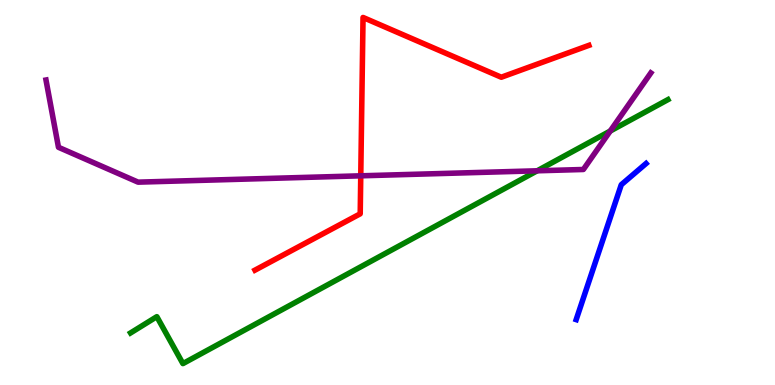[{'lines': ['blue', 'red'], 'intersections': []}, {'lines': ['green', 'red'], 'intersections': []}, {'lines': ['purple', 'red'], 'intersections': [{'x': 4.65, 'y': 5.43}]}, {'lines': ['blue', 'green'], 'intersections': []}, {'lines': ['blue', 'purple'], 'intersections': []}, {'lines': ['green', 'purple'], 'intersections': [{'x': 6.93, 'y': 5.56}, {'x': 7.87, 'y': 6.6}]}]